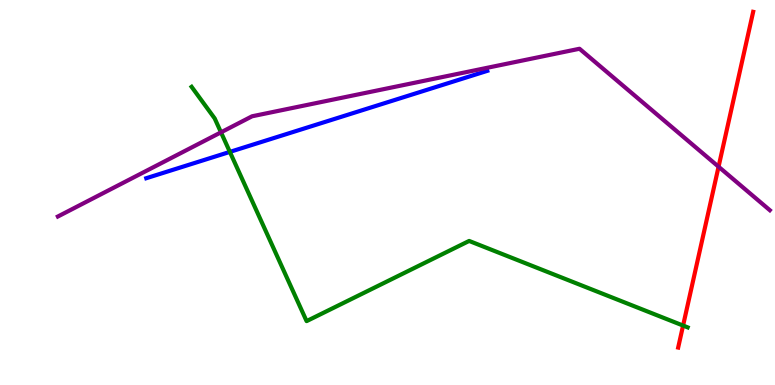[{'lines': ['blue', 'red'], 'intersections': []}, {'lines': ['green', 'red'], 'intersections': [{'x': 8.81, 'y': 1.54}]}, {'lines': ['purple', 'red'], 'intersections': [{'x': 9.27, 'y': 5.67}]}, {'lines': ['blue', 'green'], 'intersections': [{'x': 2.97, 'y': 6.05}]}, {'lines': ['blue', 'purple'], 'intersections': []}, {'lines': ['green', 'purple'], 'intersections': [{'x': 2.85, 'y': 6.56}]}]